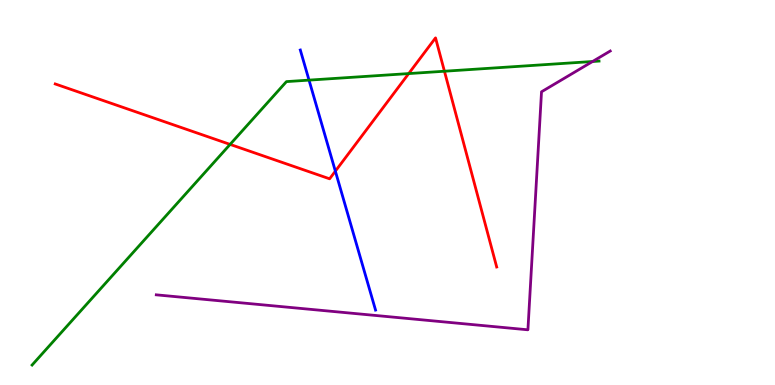[{'lines': ['blue', 'red'], 'intersections': [{'x': 4.33, 'y': 5.55}]}, {'lines': ['green', 'red'], 'intersections': [{'x': 2.97, 'y': 6.25}, {'x': 5.27, 'y': 8.09}, {'x': 5.73, 'y': 8.15}]}, {'lines': ['purple', 'red'], 'intersections': []}, {'lines': ['blue', 'green'], 'intersections': [{'x': 3.99, 'y': 7.92}]}, {'lines': ['blue', 'purple'], 'intersections': []}, {'lines': ['green', 'purple'], 'intersections': [{'x': 7.65, 'y': 8.4}]}]